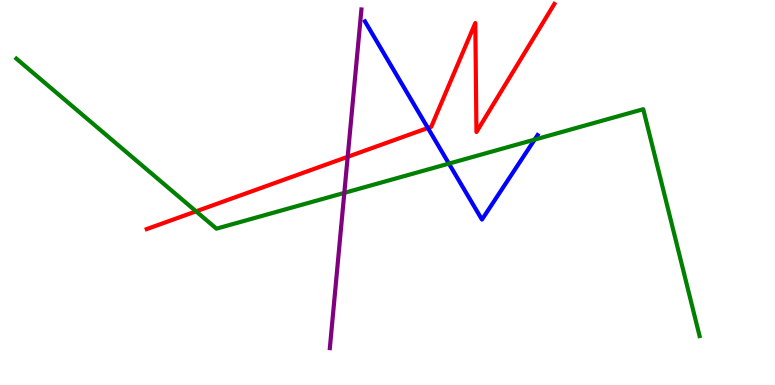[{'lines': ['blue', 'red'], 'intersections': [{'x': 5.52, 'y': 6.68}]}, {'lines': ['green', 'red'], 'intersections': [{'x': 2.53, 'y': 4.51}]}, {'lines': ['purple', 'red'], 'intersections': [{'x': 4.49, 'y': 5.93}]}, {'lines': ['blue', 'green'], 'intersections': [{'x': 5.79, 'y': 5.75}, {'x': 6.9, 'y': 6.37}]}, {'lines': ['blue', 'purple'], 'intersections': []}, {'lines': ['green', 'purple'], 'intersections': [{'x': 4.44, 'y': 4.99}]}]